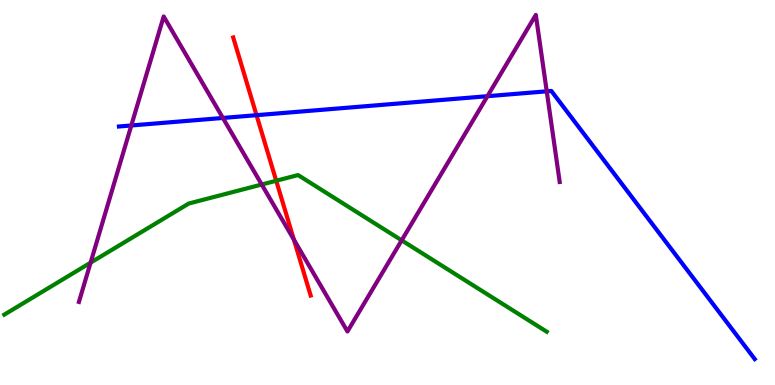[{'lines': ['blue', 'red'], 'intersections': [{'x': 3.31, 'y': 7.01}]}, {'lines': ['green', 'red'], 'intersections': [{'x': 3.56, 'y': 5.31}]}, {'lines': ['purple', 'red'], 'intersections': [{'x': 3.79, 'y': 3.78}]}, {'lines': ['blue', 'green'], 'intersections': []}, {'lines': ['blue', 'purple'], 'intersections': [{'x': 1.69, 'y': 6.74}, {'x': 2.88, 'y': 6.94}, {'x': 6.29, 'y': 7.5}, {'x': 7.05, 'y': 7.63}]}, {'lines': ['green', 'purple'], 'intersections': [{'x': 1.17, 'y': 3.18}, {'x': 3.38, 'y': 5.21}, {'x': 5.18, 'y': 3.76}]}]